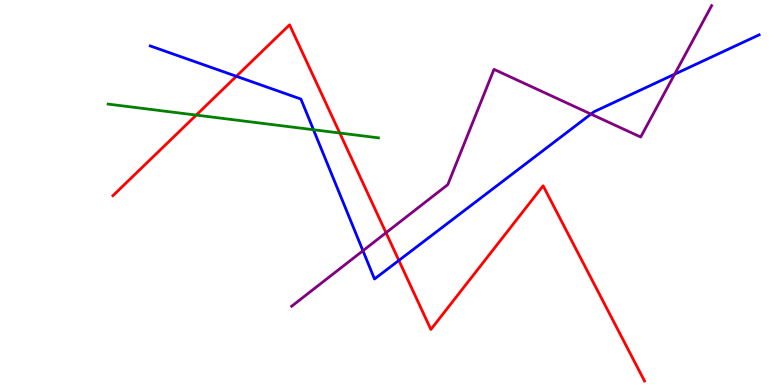[{'lines': ['blue', 'red'], 'intersections': [{'x': 3.05, 'y': 8.02}, {'x': 5.15, 'y': 3.24}]}, {'lines': ['green', 'red'], 'intersections': [{'x': 2.53, 'y': 7.01}, {'x': 4.38, 'y': 6.54}]}, {'lines': ['purple', 'red'], 'intersections': [{'x': 4.98, 'y': 3.95}]}, {'lines': ['blue', 'green'], 'intersections': [{'x': 4.04, 'y': 6.63}]}, {'lines': ['blue', 'purple'], 'intersections': [{'x': 4.68, 'y': 3.49}, {'x': 7.63, 'y': 7.04}, {'x': 8.7, 'y': 8.07}]}, {'lines': ['green', 'purple'], 'intersections': []}]